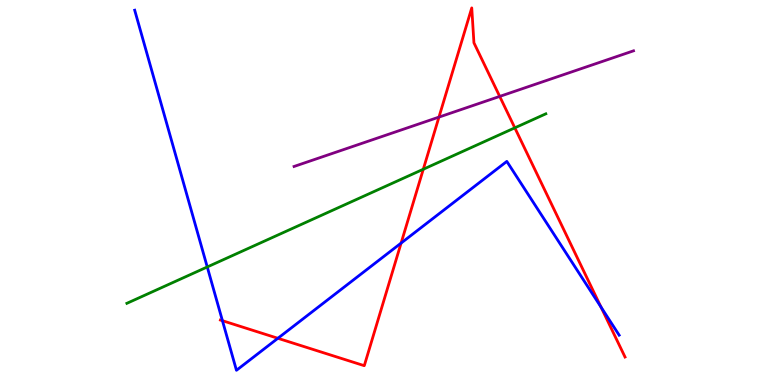[{'lines': ['blue', 'red'], 'intersections': [{'x': 2.87, 'y': 1.67}, {'x': 3.59, 'y': 1.21}, {'x': 5.18, 'y': 3.69}, {'x': 7.75, 'y': 2.02}]}, {'lines': ['green', 'red'], 'intersections': [{'x': 5.46, 'y': 5.6}, {'x': 6.64, 'y': 6.68}]}, {'lines': ['purple', 'red'], 'intersections': [{'x': 5.66, 'y': 6.96}, {'x': 6.45, 'y': 7.5}]}, {'lines': ['blue', 'green'], 'intersections': [{'x': 2.67, 'y': 3.07}]}, {'lines': ['blue', 'purple'], 'intersections': []}, {'lines': ['green', 'purple'], 'intersections': []}]